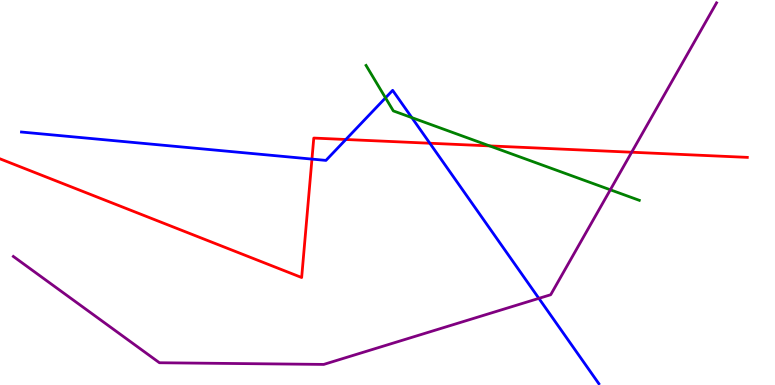[{'lines': ['blue', 'red'], 'intersections': [{'x': 4.03, 'y': 5.87}, {'x': 4.46, 'y': 6.38}, {'x': 5.55, 'y': 6.28}]}, {'lines': ['green', 'red'], 'intersections': [{'x': 6.32, 'y': 6.21}]}, {'lines': ['purple', 'red'], 'intersections': [{'x': 8.15, 'y': 6.05}]}, {'lines': ['blue', 'green'], 'intersections': [{'x': 4.97, 'y': 7.46}, {'x': 5.31, 'y': 6.94}]}, {'lines': ['blue', 'purple'], 'intersections': [{'x': 6.95, 'y': 2.25}]}, {'lines': ['green', 'purple'], 'intersections': [{'x': 7.88, 'y': 5.07}]}]